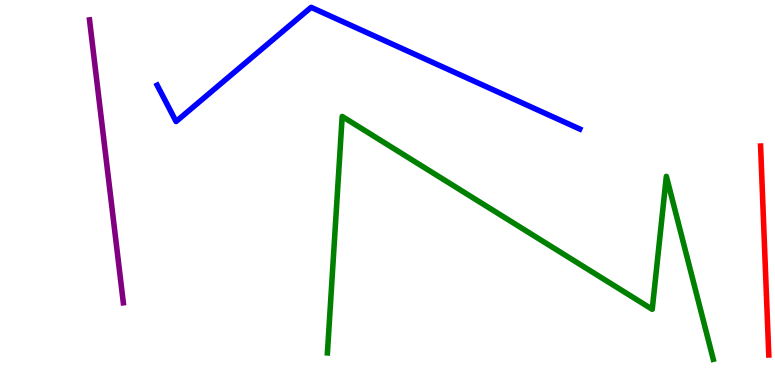[{'lines': ['blue', 'red'], 'intersections': []}, {'lines': ['green', 'red'], 'intersections': []}, {'lines': ['purple', 'red'], 'intersections': []}, {'lines': ['blue', 'green'], 'intersections': []}, {'lines': ['blue', 'purple'], 'intersections': []}, {'lines': ['green', 'purple'], 'intersections': []}]